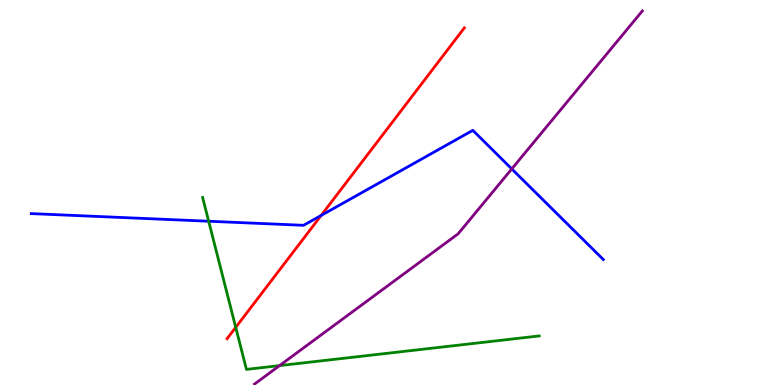[{'lines': ['blue', 'red'], 'intersections': [{'x': 4.14, 'y': 4.4}]}, {'lines': ['green', 'red'], 'intersections': [{'x': 3.04, 'y': 1.5}]}, {'lines': ['purple', 'red'], 'intersections': []}, {'lines': ['blue', 'green'], 'intersections': [{'x': 2.69, 'y': 4.25}]}, {'lines': ['blue', 'purple'], 'intersections': [{'x': 6.6, 'y': 5.61}]}, {'lines': ['green', 'purple'], 'intersections': [{'x': 3.61, 'y': 0.504}]}]